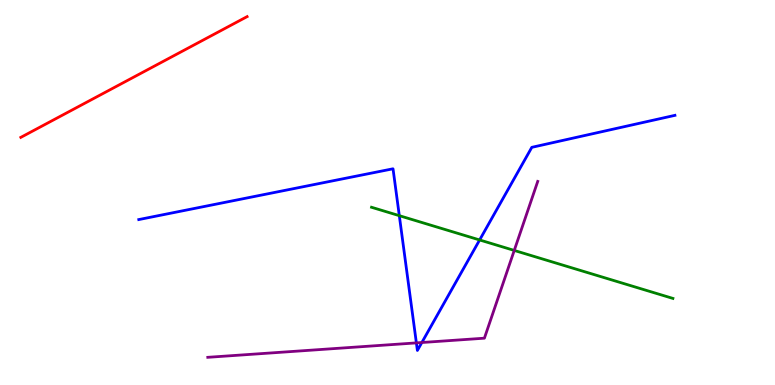[{'lines': ['blue', 'red'], 'intersections': []}, {'lines': ['green', 'red'], 'intersections': []}, {'lines': ['purple', 'red'], 'intersections': []}, {'lines': ['blue', 'green'], 'intersections': [{'x': 5.15, 'y': 4.4}, {'x': 6.19, 'y': 3.77}]}, {'lines': ['blue', 'purple'], 'intersections': [{'x': 5.37, 'y': 1.09}, {'x': 5.44, 'y': 1.1}]}, {'lines': ['green', 'purple'], 'intersections': [{'x': 6.64, 'y': 3.5}]}]